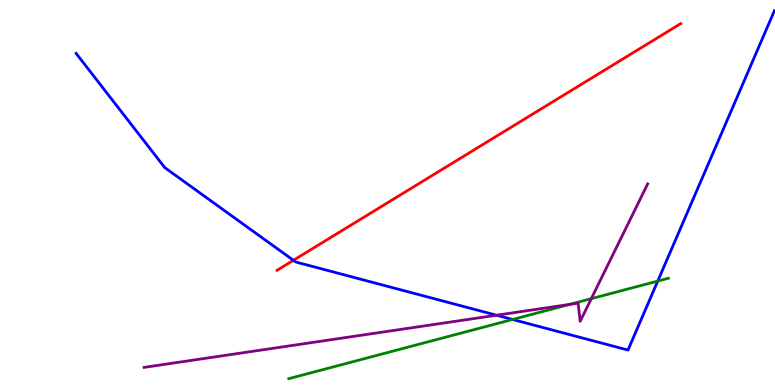[{'lines': ['blue', 'red'], 'intersections': [{'x': 3.79, 'y': 3.24}]}, {'lines': ['green', 'red'], 'intersections': []}, {'lines': ['purple', 'red'], 'intersections': []}, {'lines': ['blue', 'green'], 'intersections': [{'x': 6.61, 'y': 1.7}, {'x': 8.49, 'y': 2.7}]}, {'lines': ['blue', 'purple'], 'intersections': [{'x': 6.41, 'y': 1.81}]}, {'lines': ['green', 'purple'], 'intersections': [{'x': 7.35, 'y': 2.09}, {'x': 7.63, 'y': 2.24}]}]